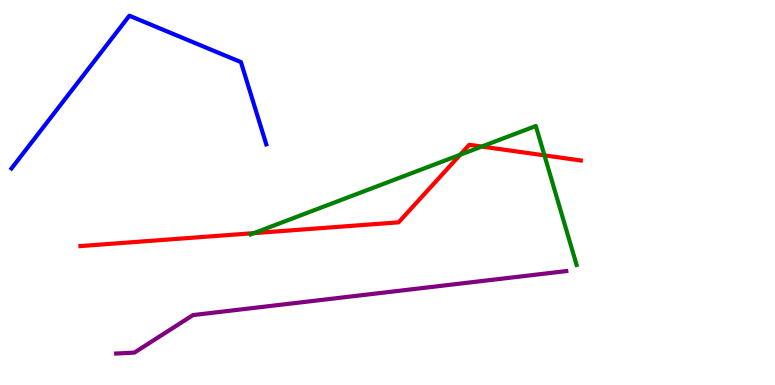[{'lines': ['blue', 'red'], 'intersections': []}, {'lines': ['green', 'red'], 'intersections': [{'x': 3.28, 'y': 3.94}, {'x': 5.94, 'y': 5.98}, {'x': 6.22, 'y': 6.19}, {'x': 7.03, 'y': 5.96}]}, {'lines': ['purple', 'red'], 'intersections': []}, {'lines': ['blue', 'green'], 'intersections': []}, {'lines': ['blue', 'purple'], 'intersections': []}, {'lines': ['green', 'purple'], 'intersections': []}]